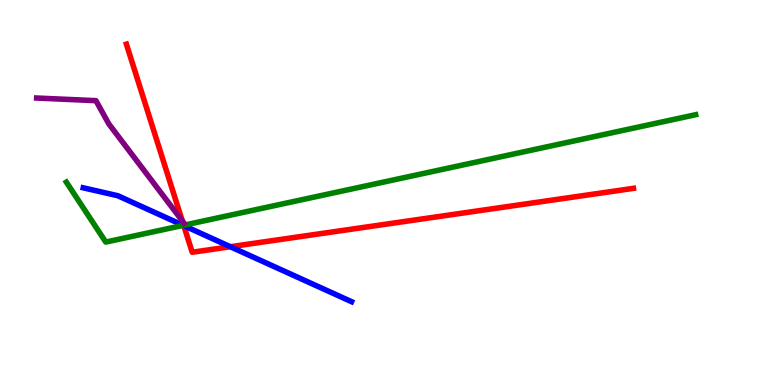[{'lines': ['blue', 'red'], 'intersections': [{'x': 2.37, 'y': 4.14}, {'x': 2.97, 'y': 3.59}]}, {'lines': ['green', 'red'], 'intersections': [{'x': 2.37, 'y': 4.15}]}, {'lines': ['purple', 'red'], 'intersections': [{'x': 2.35, 'y': 4.26}]}, {'lines': ['blue', 'green'], 'intersections': [{'x': 2.36, 'y': 4.15}]}, {'lines': ['blue', 'purple'], 'intersections': []}, {'lines': ['green', 'purple'], 'intersections': []}]